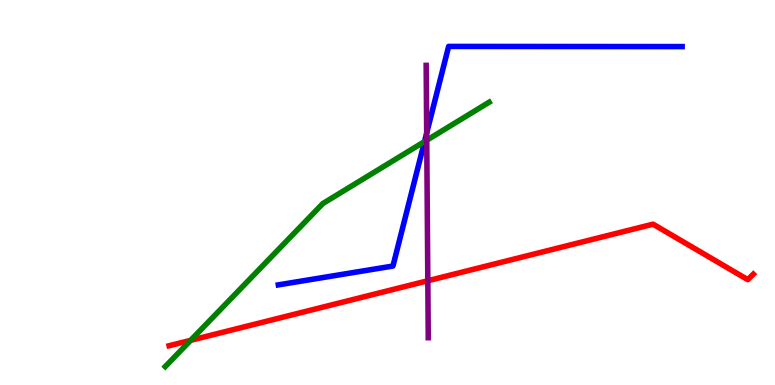[{'lines': ['blue', 'red'], 'intersections': []}, {'lines': ['green', 'red'], 'intersections': [{'x': 2.46, 'y': 1.16}]}, {'lines': ['purple', 'red'], 'intersections': [{'x': 5.52, 'y': 2.71}]}, {'lines': ['blue', 'green'], 'intersections': [{'x': 5.48, 'y': 6.32}]}, {'lines': ['blue', 'purple'], 'intersections': [{'x': 5.51, 'y': 6.55}]}, {'lines': ['green', 'purple'], 'intersections': [{'x': 5.51, 'y': 6.36}]}]